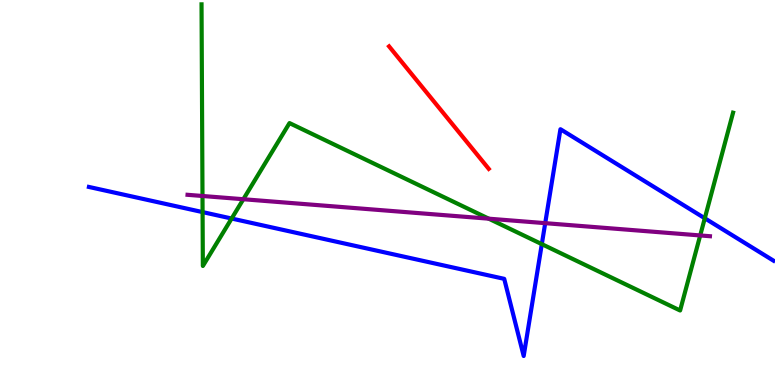[{'lines': ['blue', 'red'], 'intersections': []}, {'lines': ['green', 'red'], 'intersections': []}, {'lines': ['purple', 'red'], 'intersections': []}, {'lines': ['blue', 'green'], 'intersections': [{'x': 2.61, 'y': 4.49}, {'x': 2.99, 'y': 4.32}, {'x': 6.99, 'y': 3.66}, {'x': 9.09, 'y': 4.33}]}, {'lines': ['blue', 'purple'], 'intersections': [{'x': 7.03, 'y': 4.2}]}, {'lines': ['green', 'purple'], 'intersections': [{'x': 2.61, 'y': 4.91}, {'x': 3.14, 'y': 4.83}, {'x': 6.31, 'y': 4.32}, {'x': 9.03, 'y': 3.88}]}]